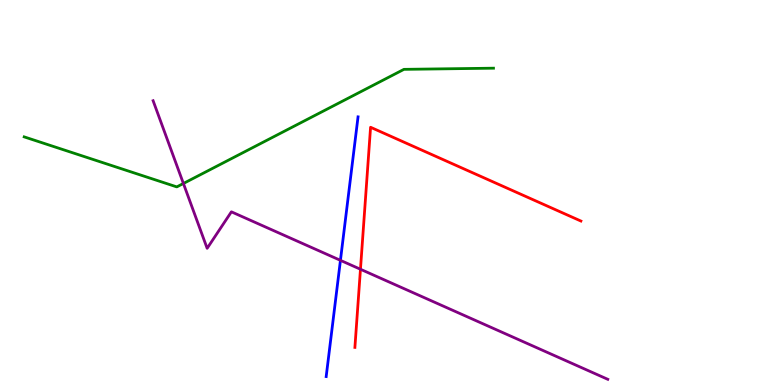[{'lines': ['blue', 'red'], 'intersections': []}, {'lines': ['green', 'red'], 'intersections': []}, {'lines': ['purple', 'red'], 'intersections': [{'x': 4.65, 'y': 3.01}]}, {'lines': ['blue', 'green'], 'intersections': []}, {'lines': ['blue', 'purple'], 'intersections': [{'x': 4.39, 'y': 3.24}]}, {'lines': ['green', 'purple'], 'intersections': [{'x': 2.37, 'y': 5.23}]}]